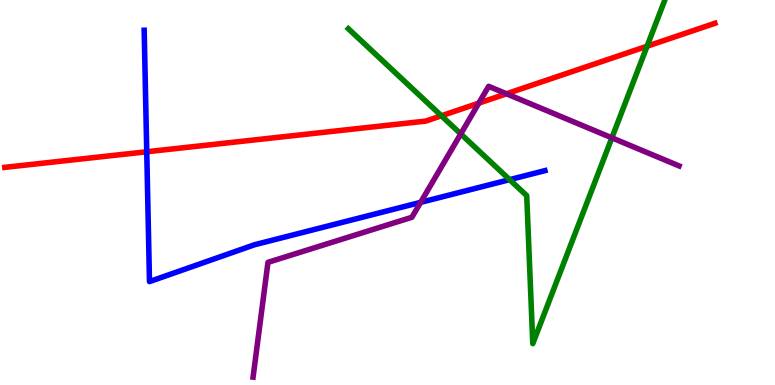[{'lines': ['blue', 'red'], 'intersections': [{'x': 1.89, 'y': 6.06}]}, {'lines': ['green', 'red'], 'intersections': [{'x': 5.7, 'y': 6.99}, {'x': 8.35, 'y': 8.8}]}, {'lines': ['purple', 'red'], 'intersections': [{'x': 6.18, 'y': 7.32}, {'x': 6.54, 'y': 7.56}]}, {'lines': ['blue', 'green'], 'intersections': [{'x': 6.58, 'y': 5.33}]}, {'lines': ['blue', 'purple'], 'intersections': [{'x': 5.43, 'y': 4.74}]}, {'lines': ['green', 'purple'], 'intersections': [{'x': 5.95, 'y': 6.52}, {'x': 7.9, 'y': 6.42}]}]